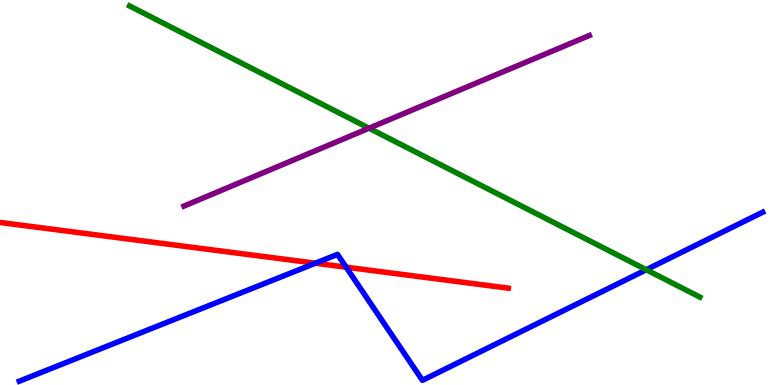[{'lines': ['blue', 'red'], 'intersections': [{'x': 4.07, 'y': 3.16}, {'x': 4.47, 'y': 3.06}]}, {'lines': ['green', 'red'], 'intersections': []}, {'lines': ['purple', 'red'], 'intersections': []}, {'lines': ['blue', 'green'], 'intersections': [{'x': 8.34, 'y': 2.99}]}, {'lines': ['blue', 'purple'], 'intersections': []}, {'lines': ['green', 'purple'], 'intersections': [{'x': 4.76, 'y': 6.67}]}]